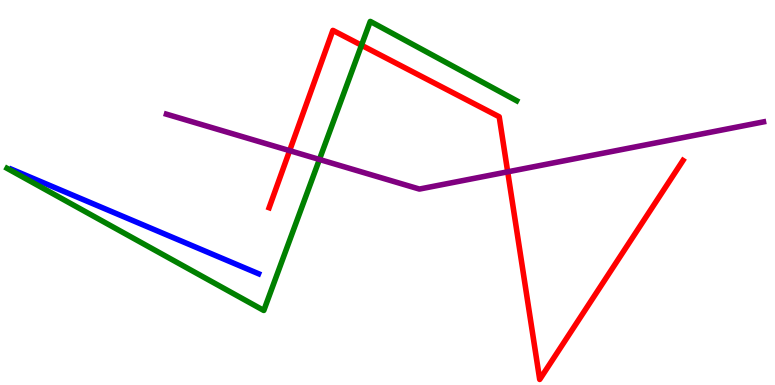[{'lines': ['blue', 'red'], 'intersections': []}, {'lines': ['green', 'red'], 'intersections': [{'x': 4.66, 'y': 8.82}]}, {'lines': ['purple', 'red'], 'intersections': [{'x': 3.74, 'y': 6.09}, {'x': 6.55, 'y': 5.54}]}, {'lines': ['blue', 'green'], 'intersections': []}, {'lines': ['blue', 'purple'], 'intersections': []}, {'lines': ['green', 'purple'], 'intersections': [{'x': 4.12, 'y': 5.86}]}]